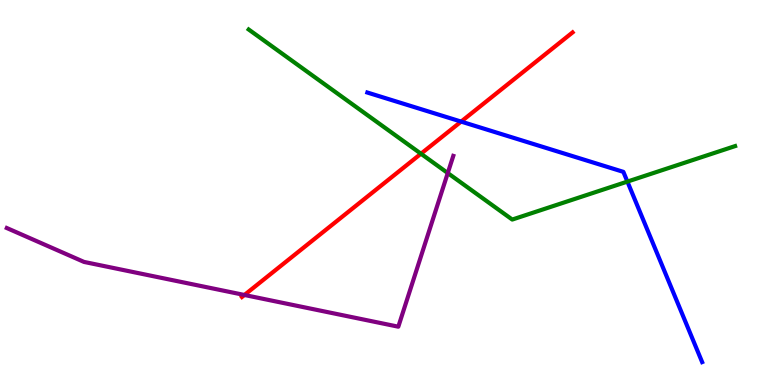[{'lines': ['blue', 'red'], 'intersections': [{'x': 5.95, 'y': 6.84}]}, {'lines': ['green', 'red'], 'intersections': [{'x': 5.43, 'y': 6.01}]}, {'lines': ['purple', 'red'], 'intersections': [{'x': 3.15, 'y': 2.34}]}, {'lines': ['blue', 'green'], 'intersections': [{'x': 8.1, 'y': 5.28}]}, {'lines': ['blue', 'purple'], 'intersections': []}, {'lines': ['green', 'purple'], 'intersections': [{'x': 5.78, 'y': 5.51}]}]